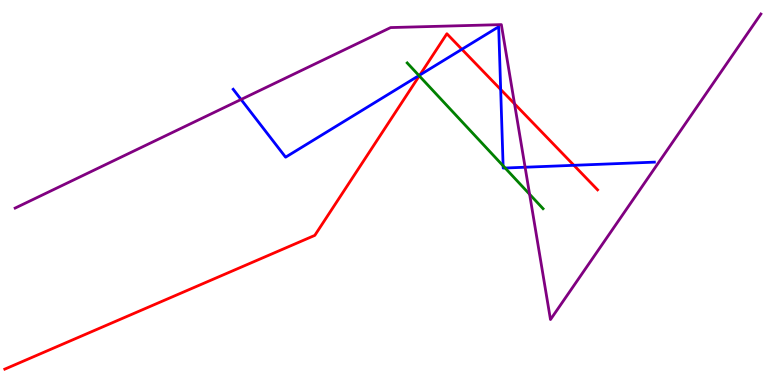[{'lines': ['blue', 'red'], 'intersections': [{'x': 5.42, 'y': 8.05}, {'x': 5.96, 'y': 8.72}, {'x': 6.46, 'y': 7.68}, {'x': 7.41, 'y': 5.71}]}, {'lines': ['green', 'red'], 'intersections': [{'x': 5.41, 'y': 8.03}]}, {'lines': ['purple', 'red'], 'intersections': [{'x': 6.64, 'y': 7.3}]}, {'lines': ['blue', 'green'], 'intersections': [{'x': 5.41, 'y': 8.04}, {'x': 6.49, 'y': 5.69}, {'x': 6.52, 'y': 5.64}]}, {'lines': ['blue', 'purple'], 'intersections': [{'x': 3.11, 'y': 7.42}, {'x': 6.78, 'y': 5.66}]}, {'lines': ['green', 'purple'], 'intersections': [{'x': 6.83, 'y': 4.95}]}]